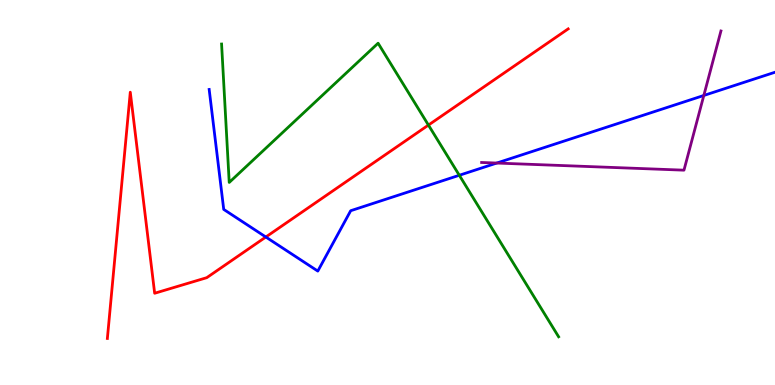[{'lines': ['blue', 'red'], 'intersections': [{'x': 3.43, 'y': 3.84}]}, {'lines': ['green', 'red'], 'intersections': [{'x': 5.53, 'y': 6.75}]}, {'lines': ['purple', 'red'], 'intersections': []}, {'lines': ['blue', 'green'], 'intersections': [{'x': 5.93, 'y': 5.45}]}, {'lines': ['blue', 'purple'], 'intersections': [{'x': 6.41, 'y': 5.76}, {'x': 9.08, 'y': 7.52}]}, {'lines': ['green', 'purple'], 'intersections': []}]